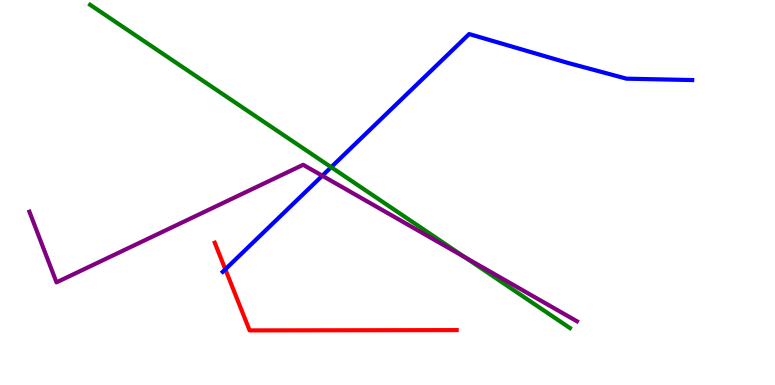[{'lines': ['blue', 'red'], 'intersections': [{'x': 2.91, 'y': 3.01}]}, {'lines': ['green', 'red'], 'intersections': []}, {'lines': ['purple', 'red'], 'intersections': []}, {'lines': ['blue', 'green'], 'intersections': [{'x': 4.27, 'y': 5.66}]}, {'lines': ['blue', 'purple'], 'intersections': [{'x': 4.16, 'y': 5.44}]}, {'lines': ['green', 'purple'], 'intersections': [{'x': 5.99, 'y': 3.32}]}]